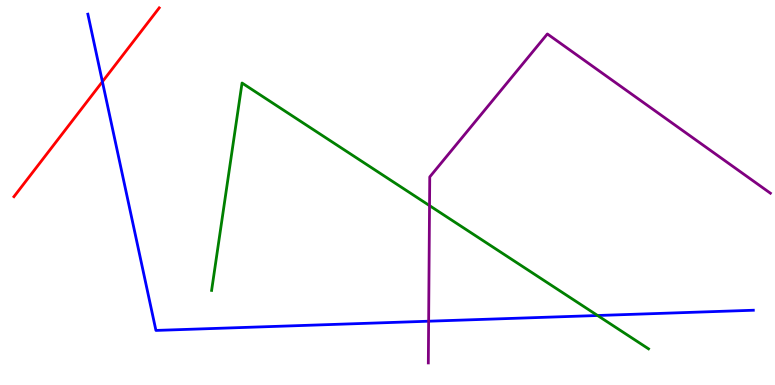[{'lines': ['blue', 'red'], 'intersections': [{'x': 1.32, 'y': 7.88}]}, {'lines': ['green', 'red'], 'intersections': []}, {'lines': ['purple', 'red'], 'intersections': []}, {'lines': ['blue', 'green'], 'intersections': [{'x': 7.71, 'y': 1.81}]}, {'lines': ['blue', 'purple'], 'intersections': [{'x': 5.53, 'y': 1.66}]}, {'lines': ['green', 'purple'], 'intersections': [{'x': 5.54, 'y': 4.66}]}]